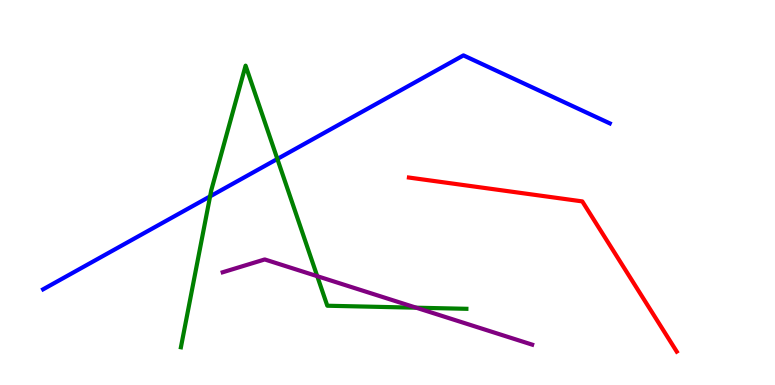[{'lines': ['blue', 'red'], 'intersections': []}, {'lines': ['green', 'red'], 'intersections': []}, {'lines': ['purple', 'red'], 'intersections': []}, {'lines': ['blue', 'green'], 'intersections': [{'x': 2.71, 'y': 4.9}, {'x': 3.58, 'y': 5.87}]}, {'lines': ['blue', 'purple'], 'intersections': []}, {'lines': ['green', 'purple'], 'intersections': [{'x': 4.09, 'y': 2.83}, {'x': 5.37, 'y': 2.01}]}]